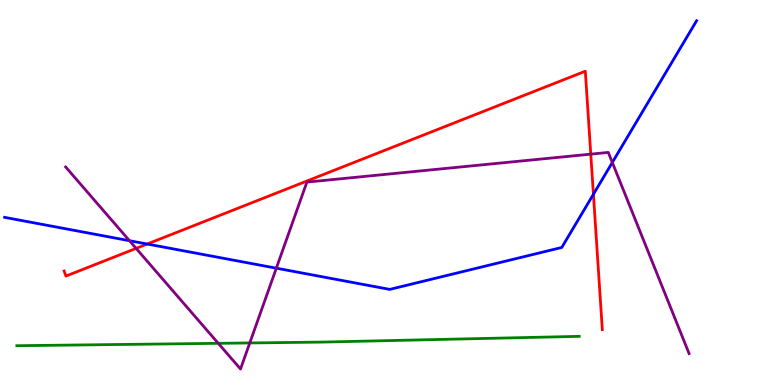[{'lines': ['blue', 'red'], 'intersections': [{'x': 1.9, 'y': 3.66}, {'x': 7.66, 'y': 4.95}]}, {'lines': ['green', 'red'], 'intersections': []}, {'lines': ['purple', 'red'], 'intersections': [{'x': 1.76, 'y': 3.55}, {'x': 7.62, 'y': 6.0}]}, {'lines': ['blue', 'green'], 'intersections': []}, {'lines': ['blue', 'purple'], 'intersections': [{'x': 1.67, 'y': 3.75}, {'x': 3.57, 'y': 3.03}, {'x': 7.9, 'y': 5.78}]}, {'lines': ['green', 'purple'], 'intersections': [{'x': 2.82, 'y': 1.08}, {'x': 3.22, 'y': 1.09}]}]